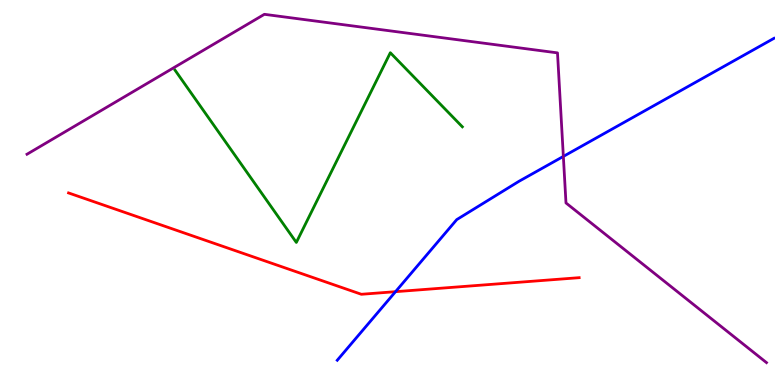[{'lines': ['blue', 'red'], 'intersections': [{'x': 5.1, 'y': 2.42}]}, {'lines': ['green', 'red'], 'intersections': []}, {'lines': ['purple', 'red'], 'intersections': []}, {'lines': ['blue', 'green'], 'intersections': []}, {'lines': ['blue', 'purple'], 'intersections': [{'x': 7.27, 'y': 5.94}]}, {'lines': ['green', 'purple'], 'intersections': []}]